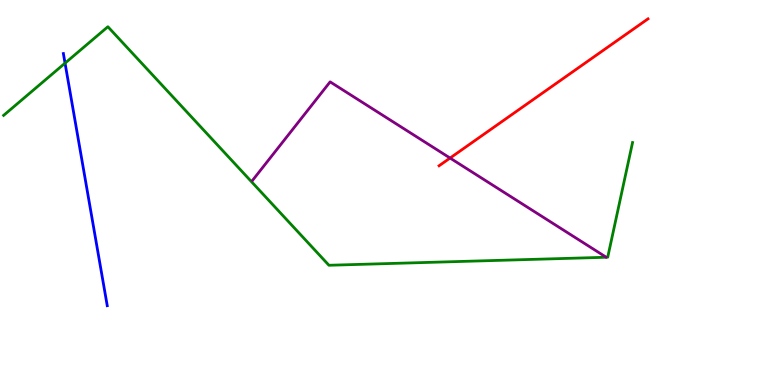[{'lines': ['blue', 'red'], 'intersections': []}, {'lines': ['green', 'red'], 'intersections': []}, {'lines': ['purple', 'red'], 'intersections': [{'x': 5.81, 'y': 5.89}]}, {'lines': ['blue', 'green'], 'intersections': [{'x': 0.839, 'y': 8.36}]}, {'lines': ['blue', 'purple'], 'intersections': []}, {'lines': ['green', 'purple'], 'intersections': []}]